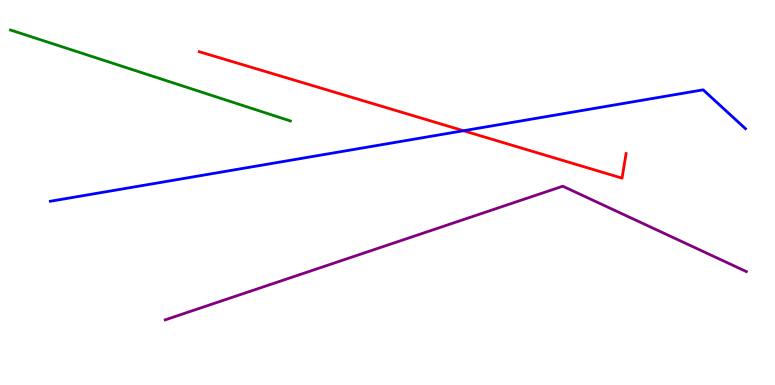[{'lines': ['blue', 'red'], 'intersections': [{'x': 5.98, 'y': 6.6}]}, {'lines': ['green', 'red'], 'intersections': []}, {'lines': ['purple', 'red'], 'intersections': []}, {'lines': ['blue', 'green'], 'intersections': []}, {'lines': ['blue', 'purple'], 'intersections': []}, {'lines': ['green', 'purple'], 'intersections': []}]